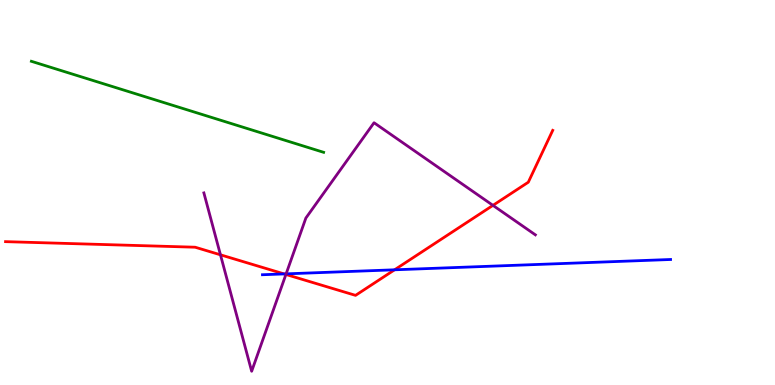[{'lines': ['blue', 'red'], 'intersections': [{'x': 3.67, 'y': 2.88}, {'x': 5.09, 'y': 2.99}]}, {'lines': ['green', 'red'], 'intersections': []}, {'lines': ['purple', 'red'], 'intersections': [{'x': 2.84, 'y': 3.38}, {'x': 3.69, 'y': 2.87}, {'x': 6.36, 'y': 4.67}]}, {'lines': ['blue', 'green'], 'intersections': []}, {'lines': ['blue', 'purple'], 'intersections': [{'x': 3.69, 'y': 2.89}]}, {'lines': ['green', 'purple'], 'intersections': []}]